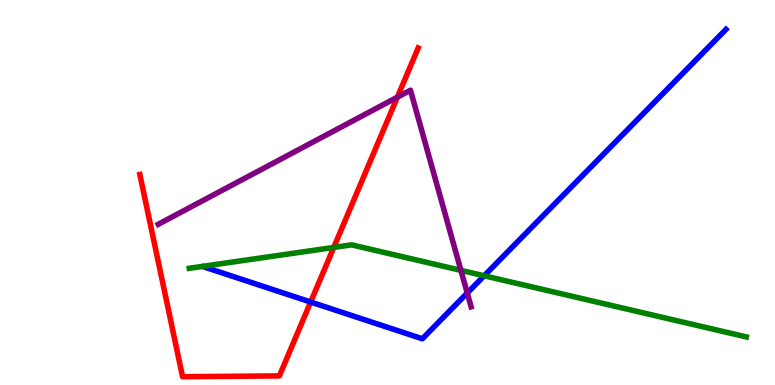[{'lines': ['blue', 'red'], 'intersections': [{'x': 4.01, 'y': 2.16}]}, {'lines': ['green', 'red'], 'intersections': [{'x': 4.31, 'y': 3.57}]}, {'lines': ['purple', 'red'], 'intersections': [{'x': 5.13, 'y': 7.48}]}, {'lines': ['blue', 'green'], 'intersections': [{'x': 6.25, 'y': 2.84}]}, {'lines': ['blue', 'purple'], 'intersections': [{'x': 6.03, 'y': 2.39}]}, {'lines': ['green', 'purple'], 'intersections': [{'x': 5.95, 'y': 2.98}]}]